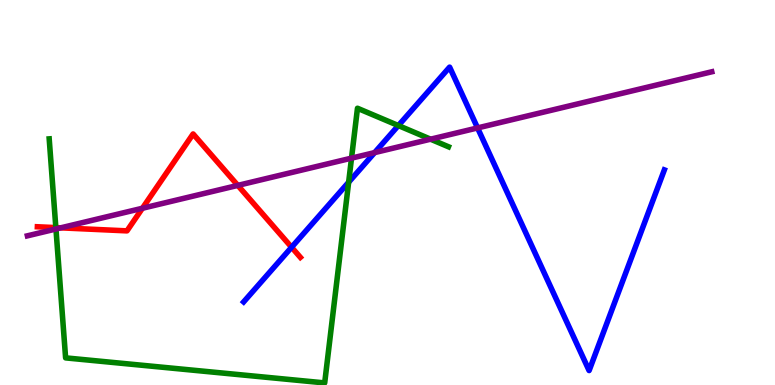[{'lines': ['blue', 'red'], 'intersections': [{'x': 3.76, 'y': 3.58}]}, {'lines': ['green', 'red'], 'intersections': [{'x': 0.721, 'y': 4.09}]}, {'lines': ['purple', 'red'], 'intersections': [{'x': 0.784, 'y': 4.08}, {'x': 1.84, 'y': 4.59}, {'x': 3.07, 'y': 5.18}]}, {'lines': ['blue', 'green'], 'intersections': [{'x': 4.5, 'y': 5.27}, {'x': 5.14, 'y': 6.74}]}, {'lines': ['blue', 'purple'], 'intersections': [{'x': 4.83, 'y': 6.04}, {'x': 6.16, 'y': 6.68}]}, {'lines': ['green', 'purple'], 'intersections': [{'x': 0.722, 'y': 4.05}, {'x': 4.54, 'y': 5.89}, {'x': 5.56, 'y': 6.38}]}]